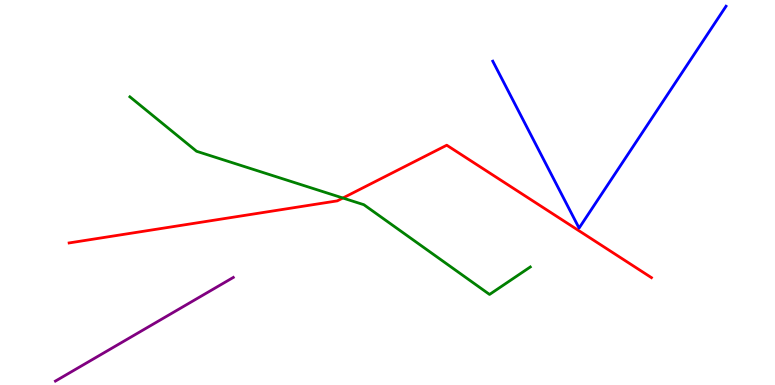[{'lines': ['blue', 'red'], 'intersections': []}, {'lines': ['green', 'red'], 'intersections': [{'x': 4.42, 'y': 4.86}]}, {'lines': ['purple', 'red'], 'intersections': []}, {'lines': ['blue', 'green'], 'intersections': []}, {'lines': ['blue', 'purple'], 'intersections': []}, {'lines': ['green', 'purple'], 'intersections': []}]